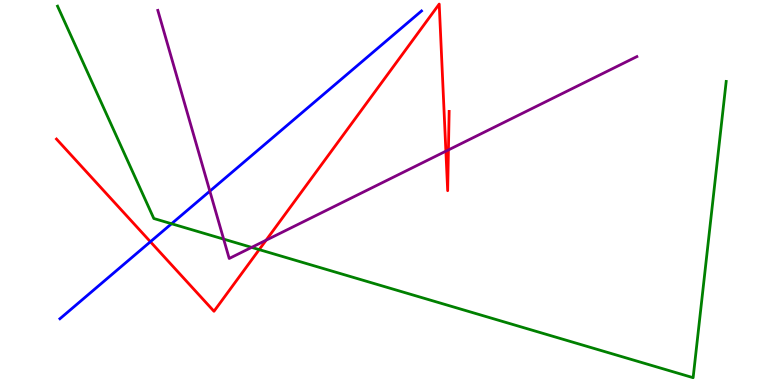[{'lines': ['blue', 'red'], 'intersections': [{'x': 1.94, 'y': 3.72}]}, {'lines': ['green', 'red'], 'intersections': [{'x': 3.34, 'y': 3.52}]}, {'lines': ['purple', 'red'], 'intersections': [{'x': 3.43, 'y': 3.76}, {'x': 5.75, 'y': 6.07}, {'x': 5.79, 'y': 6.11}]}, {'lines': ['blue', 'green'], 'intersections': [{'x': 2.21, 'y': 4.19}]}, {'lines': ['blue', 'purple'], 'intersections': [{'x': 2.71, 'y': 5.04}]}, {'lines': ['green', 'purple'], 'intersections': [{'x': 2.89, 'y': 3.79}, {'x': 3.25, 'y': 3.57}]}]